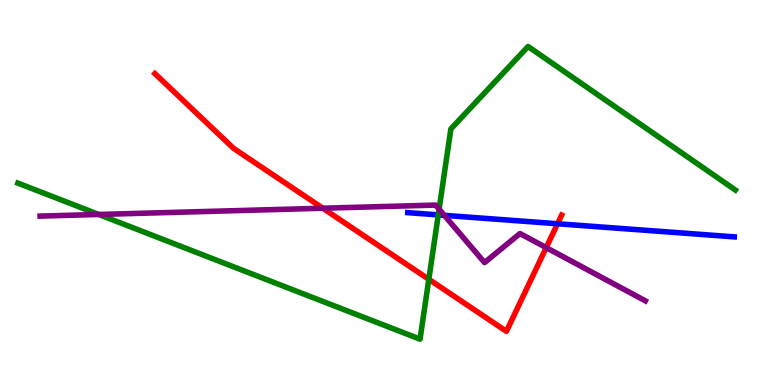[{'lines': ['blue', 'red'], 'intersections': [{'x': 7.19, 'y': 4.19}]}, {'lines': ['green', 'red'], 'intersections': [{'x': 5.53, 'y': 2.75}]}, {'lines': ['purple', 'red'], 'intersections': [{'x': 4.17, 'y': 4.59}, {'x': 7.05, 'y': 3.57}]}, {'lines': ['blue', 'green'], 'intersections': [{'x': 5.66, 'y': 4.42}]}, {'lines': ['blue', 'purple'], 'intersections': [{'x': 5.73, 'y': 4.41}]}, {'lines': ['green', 'purple'], 'intersections': [{'x': 1.27, 'y': 4.43}, {'x': 5.67, 'y': 4.57}]}]